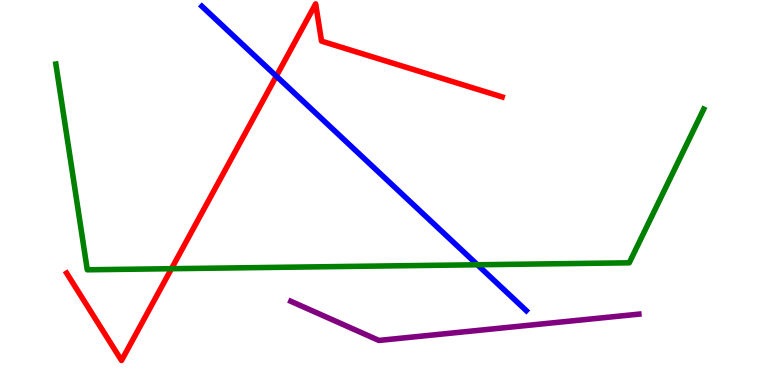[{'lines': ['blue', 'red'], 'intersections': [{'x': 3.57, 'y': 8.02}]}, {'lines': ['green', 'red'], 'intersections': [{'x': 2.21, 'y': 3.02}]}, {'lines': ['purple', 'red'], 'intersections': []}, {'lines': ['blue', 'green'], 'intersections': [{'x': 6.16, 'y': 3.12}]}, {'lines': ['blue', 'purple'], 'intersections': []}, {'lines': ['green', 'purple'], 'intersections': []}]